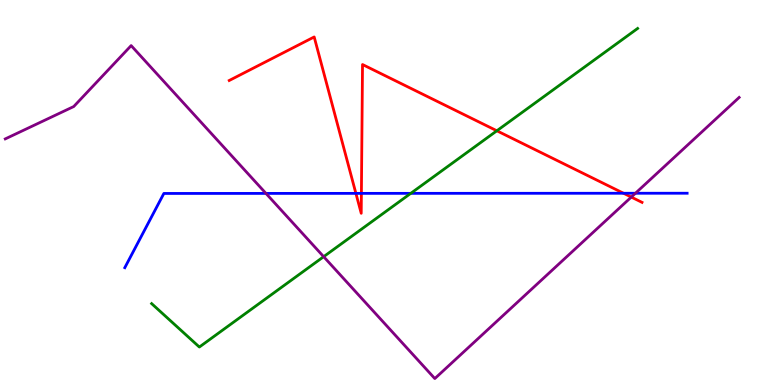[{'lines': ['blue', 'red'], 'intersections': [{'x': 4.59, 'y': 4.98}, {'x': 4.66, 'y': 4.98}, {'x': 8.05, 'y': 4.98}]}, {'lines': ['green', 'red'], 'intersections': [{'x': 6.41, 'y': 6.6}]}, {'lines': ['purple', 'red'], 'intersections': [{'x': 8.15, 'y': 4.88}]}, {'lines': ['blue', 'green'], 'intersections': [{'x': 5.3, 'y': 4.98}]}, {'lines': ['blue', 'purple'], 'intersections': [{'x': 3.43, 'y': 4.98}, {'x': 8.2, 'y': 4.98}]}, {'lines': ['green', 'purple'], 'intersections': [{'x': 4.18, 'y': 3.33}]}]